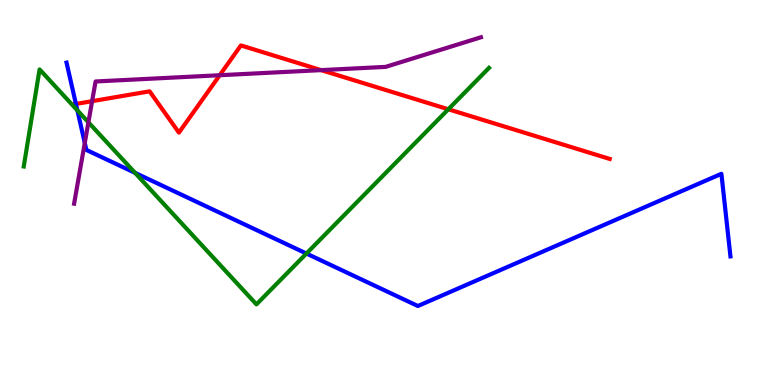[{'lines': ['blue', 'red'], 'intersections': [{'x': 0.98, 'y': 7.3}]}, {'lines': ['green', 'red'], 'intersections': [{'x': 5.78, 'y': 7.16}]}, {'lines': ['purple', 'red'], 'intersections': [{'x': 1.19, 'y': 7.37}, {'x': 2.83, 'y': 8.05}, {'x': 4.14, 'y': 8.18}]}, {'lines': ['blue', 'green'], 'intersections': [{'x': 0.998, 'y': 7.13}, {'x': 1.74, 'y': 5.51}, {'x': 3.95, 'y': 3.41}]}, {'lines': ['blue', 'purple'], 'intersections': [{'x': 1.09, 'y': 6.29}]}, {'lines': ['green', 'purple'], 'intersections': [{'x': 1.14, 'y': 6.82}]}]